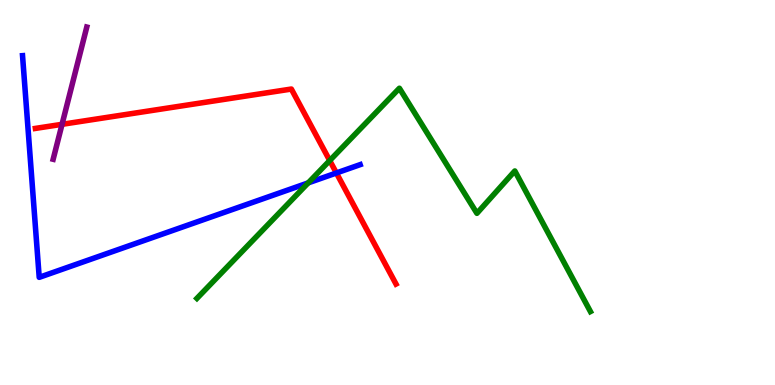[{'lines': ['blue', 'red'], 'intersections': [{'x': 4.34, 'y': 5.51}]}, {'lines': ['green', 'red'], 'intersections': [{'x': 4.25, 'y': 5.83}]}, {'lines': ['purple', 'red'], 'intersections': [{'x': 0.801, 'y': 6.77}]}, {'lines': ['blue', 'green'], 'intersections': [{'x': 3.98, 'y': 5.25}]}, {'lines': ['blue', 'purple'], 'intersections': []}, {'lines': ['green', 'purple'], 'intersections': []}]